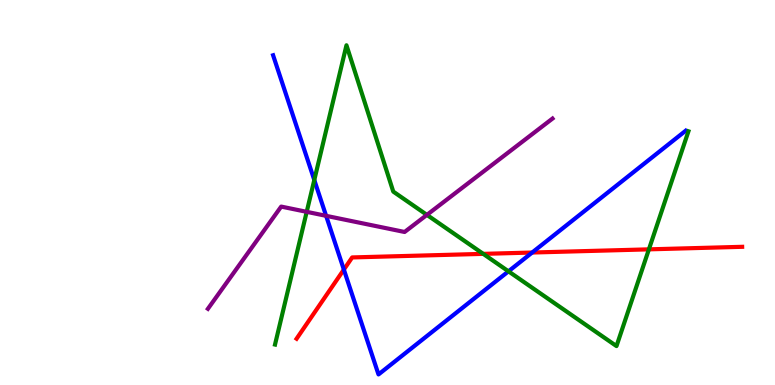[{'lines': ['blue', 'red'], 'intersections': [{'x': 4.44, 'y': 3.0}, {'x': 6.87, 'y': 3.44}]}, {'lines': ['green', 'red'], 'intersections': [{'x': 6.24, 'y': 3.41}, {'x': 8.37, 'y': 3.52}]}, {'lines': ['purple', 'red'], 'intersections': []}, {'lines': ['blue', 'green'], 'intersections': [{'x': 4.06, 'y': 5.32}, {'x': 6.56, 'y': 2.95}]}, {'lines': ['blue', 'purple'], 'intersections': [{'x': 4.21, 'y': 4.39}]}, {'lines': ['green', 'purple'], 'intersections': [{'x': 3.96, 'y': 4.5}, {'x': 5.51, 'y': 4.42}]}]